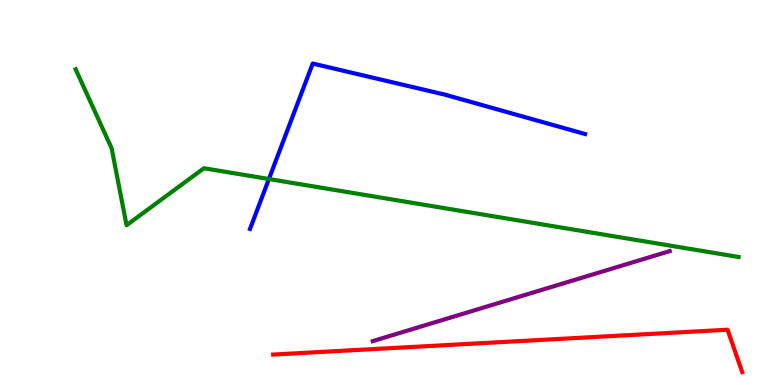[{'lines': ['blue', 'red'], 'intersections': []}, {'lines': ['green', 'red'], 'intersections': []}, {'lines': ['purple', 'red'], 'intersections': []}, {'lines': ['blue', 'green'], 'intersections': [{'x': 3.47, 'y': 5.35}]}, {'lines': ['blue', 'purple'], 'intersections': []}, {'lines': ['green', 'purple'], 'intersections': []}]